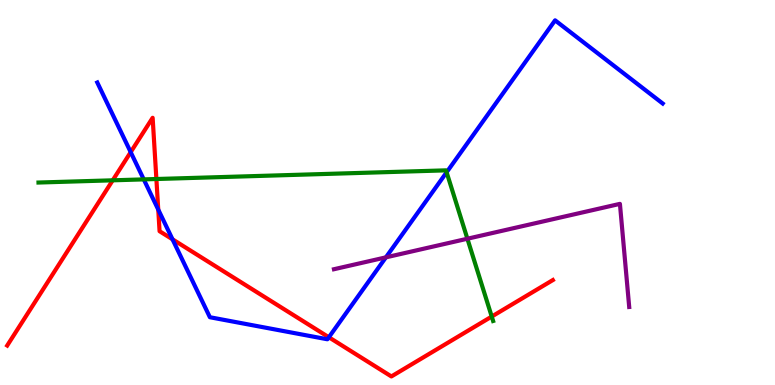[{'lines': ['blue', 'red'], 'intersections': [{'x': 1.69, 'y': 6.05}, {'x': 2.04, 'y': 4.56}, {'x': 2.23, 'y': 3.78}, {'x': 4.24, 'y': 1.24}]}, {'lines': ['green', 'red'], 'intersections': [{'x': 1.45, 'y': 5.32}, {'x': 2.02, 'y': 5.35}, {'x': 6.34, 'y': 1.78}]}, {'lines': ['purple', 'red'], 'intersections': []}, {'lines': ['blue', 'green'], 'intersections': [{'x': 1.86, 'y': 5.34}, {'x': 5.76, 'y': 5.53}]}, {'lines': ['blue', 'purple'], 'intersections': [{'x': 4.98, 'y': 3.32}]}, {'lines': ['green', 'purple'], 'intersections': [{'x': 6.03, 'y': 3.8}]}]